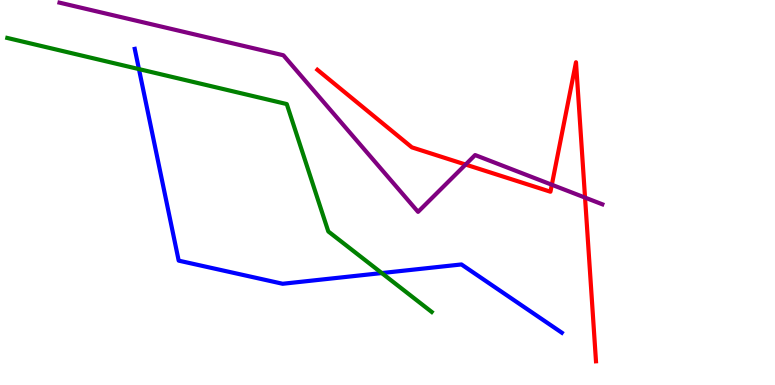[{'lines': ['blue', 'red'], 'intersections': []}, {'lines': ['green', 'red'], 'intersections': []}, {'lines': ['purple', 'red'], 'intersections': [{'x': 6.01, 'y': 5.73}, {'x': 7.12, 'y': 5.2}, {'x': 7.55, 'y': 4.87}]}, {'lines': ['blue', 'green'], 'intersections': [{'x': 1.79, 'y': 8.21}, {'x': 4.93, 'y': 2.91}]}, {'lines': ['blue', 'purple'], 'intersections': []}, {'lines': ['green', 'purple'], 'intersections': []}]